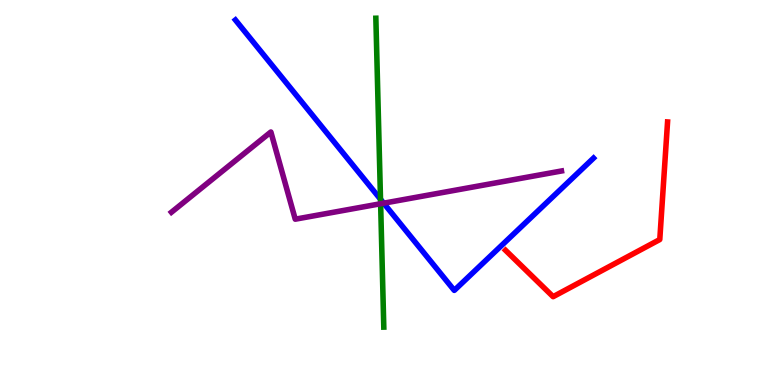[{'lines': ['blue', 'red'], 'intersections': []}, {'lines': ['green', 'red'], 'intersections': []}, {'lines': ['purple', 'red'], 'intersections': []}, {'lines': ['blue', 'green'], 'intersections': [{'x': 4.91, 'y': 4.82}]}, {'lines': ['blue', 'purple'], 'intersections': [{'x': 4.95, 'y': 4.72}]}, {'lines': ['green', 'purple'], 'intersections': [{'x': 4.91, 'y': 4.71}]}]